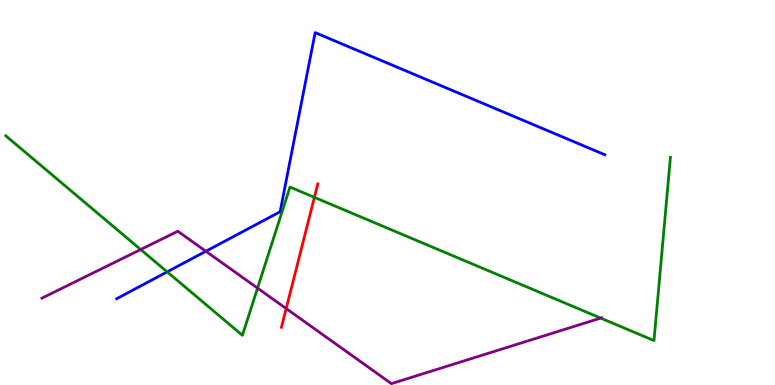[{'lines': ['blue', 'red'], 'intersections': []}, {'lines': ['green', 'red'], 'intersections': [{'x': 4.06, 'y': 4.87}]}, {'lines': ['purple', 'red'], 'intersections': [{'x': 3.69, 'y': 1.99}]}, {'lines': ['blue', 'green'], 'intersections': [{'x': 2.16, 'y': 2.94}]}, {'lines': ['blue', 'purple'], 'intersections': [{'x': 2.66, 'y': 3.47}]}, {'lines': ['green', 'purple'], 'intersections': [{'x': 1.82, 'y': 3.52}, {'x': 3.32, 'y': 2.52}, {'x': 7.75, 'y': 1.74}]}]